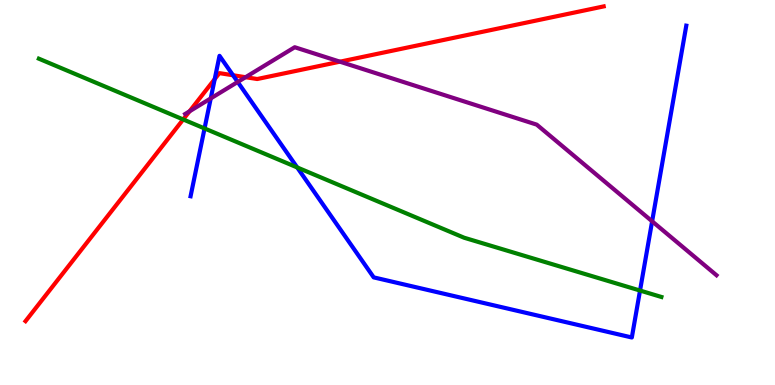[{'lines': ['blue', 'red'], 'intersections': [{'x': 2.77, 'y': 7.95}, {'x': 3.01, 'y': 8.05}]}, {'lines': ['green', 'red'], 'intersections': [{'x': 2.36, 'y': 6.9}]}, {'lines': ['purple', 'red'], 'intersections': [{'x': 2.45, 'y': 7.11}, {'x': 3.17, 'y': 7.99}, {'x': 4.39, 'y': 8.4}]}, {'lines': ['blue', 'green'], 'intersections': [{'x': 2.64, 'y': 6.66}, {'x': 3.83, 'y': 5.65}, {'x': 8.26, 'y': 2.45}]}, {'lines': ['blue', 'purple'], 'intersections': [{'x': 2.72, 'y': 7.44}, {'x': 3.07, 'y': 7.87}, {'x': 8.41, 'y': 4.25}]}, {'lines': ['green', 'purple'], 'intersections': []}]